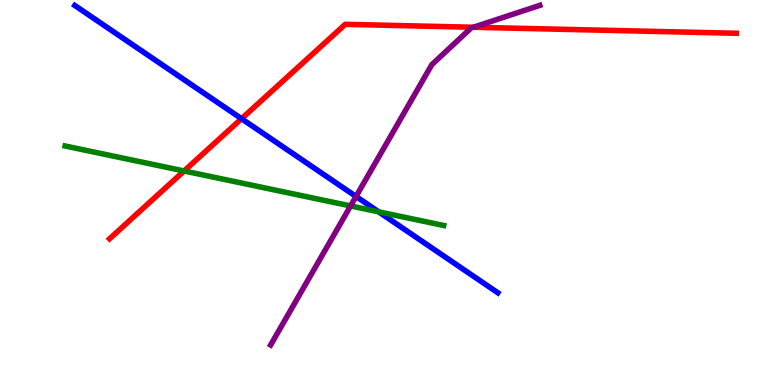[{'lines': ['blue', 'red'], 'intersections': [{'x': 3.12, 'y': 6.92}]}, {'lines': ['green', 'red'], 'intersections': [{'x': 2.38, 'y': 5.56}]}, {'lines': ['purple', 'red'], 'intersections': [{'x': 6.11, 'y': 9.29}]}, {'lines': ['blue', 'green'], 'intersections': [{'x': 4.89, 'y': 4.5}]}, {'lines': ['blue', 'purple'], 'intersections': [{'x': 4.59, 'y': 4.9}]}, {'lines': ['green', 'purple'], 'intersections': [{'x': 4.52, 'y': 4.65}]}]